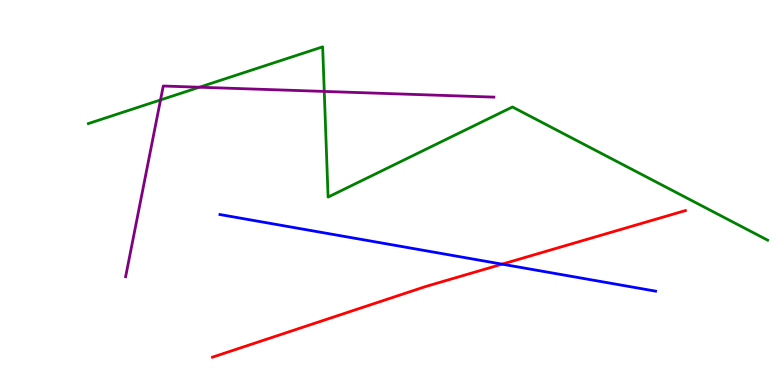[{'lines': ['blue', 'red'], 'intersections': [{'x': 6.48, 'y': 3.14}]}, {'lines': ['green', 'red'], 'intersections': []}, {'lines': ['purple', 'red'], 'intersections': []}, {'lines': ['blue', 'green'], 'intersections': []}, {'lines': ['blue', 'purple'], 'intersections': []}, {'lines': ['green', 'purple'], 'intersections': [{'x': 2.07, 'y': 7.4}, {'x': 2.57, 'y': 7.73}, {'x': 4.18, 'y': 7.63}]}]